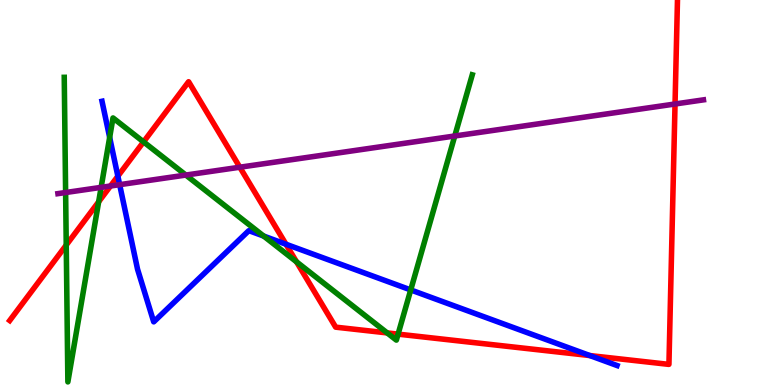[{'lines': ['blue', 'red'], 'intersections': [{'x': 1.52, 'y': 5.42}, {'x': 3.69, 'y': 3.66}, {'x': 7.61, 'y': 0.765}]}, {'lines': ['green', 'red'], 'intersections': [{'x': 0.855, 'y': 3.63}, {'x': 1.27, 'y': 4.76}, {'x': 1.85, 'y': 6.31}, {'x': 3.83, 'y': 3.2}, {'x': 5.0, 'y': 1.35}, {'x': 5.14, 'y': 1.32}]}, {'lines': ['purple', 'red'], 'intersections': [{'x': 1.43, 'y': 5.17}, {'x': 3.09, 'y': 5.66}, {'x': 8.71, 'y': 7.3}]}, {'lines': ['blue', 'green'], 'intersections': [{'x': 1.42, 'y': 6.43}, {'x': 3.4, 'y': 3.87}, {'x': 5.3, 'y': 2.47}]}, {'lines': ['blue', 'purple'], 'intersections': [{'x': 1.54, 'y': 5.2}]}, {'lines': ['green', 'purple'], 'intersections': [{'x': 0.847, 'y': 5.0}, {'x': 1.3, 'y': 5.13}, {'x': 2.4, 'y': 5.45}, {'x': 5.87, 'y': 6.47}]}]